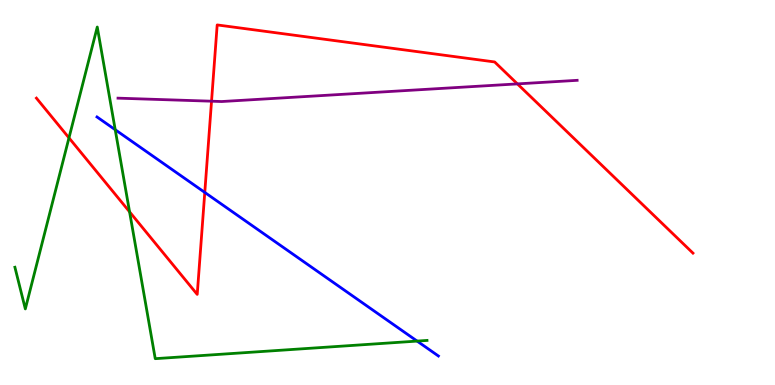[{'lines': ['blue', 'red'], 'intersections': [{'x': 2.64, 'y': 5.0}]}, {'lines': ['green', 'red'], 'intersections': [{'x': 0.89, 'y': 6.42}, {'x': 1.67, 'y': 4.5}]}, {'lines': ['purple', 'red'], 'intersections': [{'x': 2.73, 'y': 7.37}, {'x': 6.68, 'y': 7.82}]}, {'lines': ['blue', 'green'], 'intersections': [{'x': 1.49, 'y': 6.63}, {'x': 5.38, 'y': 1.14}]}, {'lines': ['blue', 'purple'], 'intersections': []}, {'lines': ['green', 'purple'], 'intersections': []}]